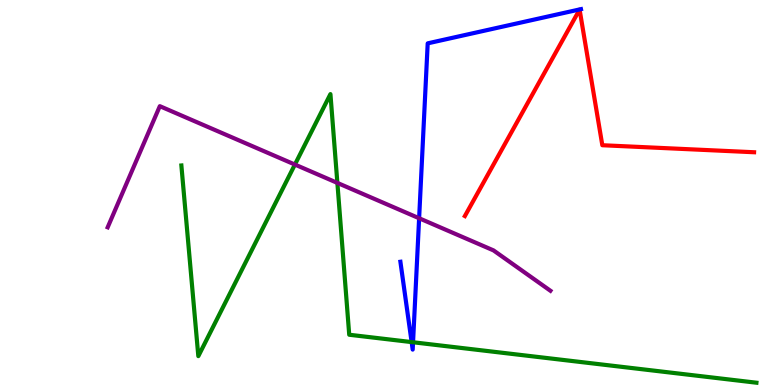[{'lines': ['blue', 'red'], 'intersections': []}, {'lines': ['green', 'red'], 'intersections': []}, {'lines': ['purple', 'red'], 'intersections': []}, {'lines': ['blue', 'green'], 'intersections': [{'x': 5.31, 'y': 1.11}, {'x': 5.33, 'y': 1.11}]}, {'lines': ['blue', 'purple'], 'intersections': [{'x': 5.41, 'y': 4.33}]}, {'lines': ['green', 'purple'], 'intersections': [{'x': 3.81, 'y': 5.73}, {'x': 4.35, 'y': 5.25}]}]